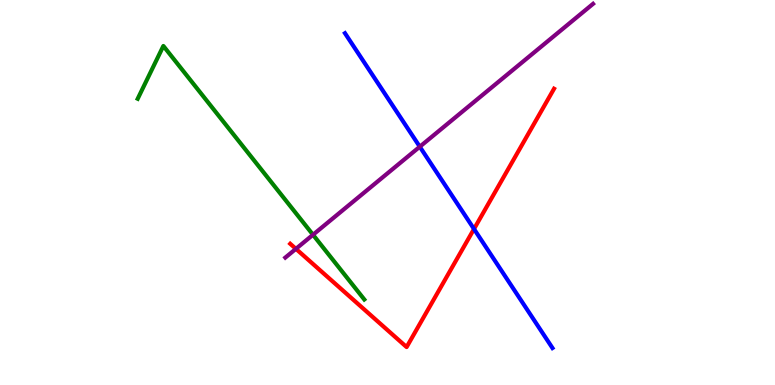[{'lines': ['blue', 'red'], 'intersections': [{'x': 6.12, 'y': 4.05}]}, {'lines': ['green', 'red'], 'intersections': []}, {'lines': ['purple', 'red'], 'intersections': [{'x': 3.82, 'y': 3.54}]}, {'lines': ['blue', 'green'], 'intersections': []}, {'lines': ['blue', 'purple'], 'intersections': [{'x': 5.42, 'y': 6.19}]}, {'lines': ['green', 'purple'], 'intersections': [{'x': 4.04, 'y': 3.9}]}]